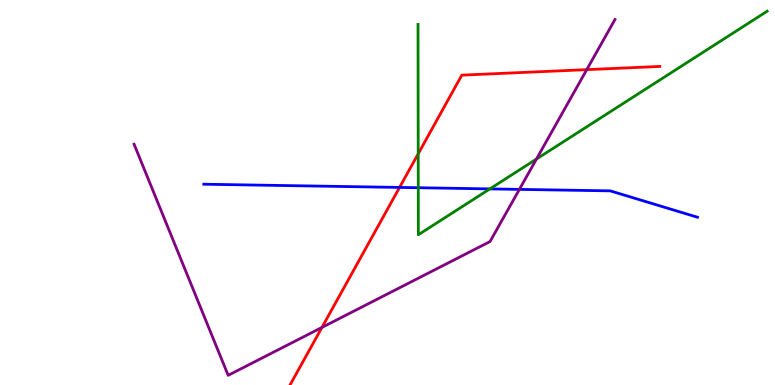[{'lines': ['blue', 'red'], 'intersections': [{'x': 5.16, 'y': 5.13}]}, {'lines': ['green', 'red'], 'intersections': [{'x': 5.4, 'y': 6.01}]}, {'lines': ['purple', 'red'], 'intersections': [{'x': 4.15, 'y': 1.5}, {'x': 7.57, 'y': 8.19}]}, {'lines': ['blue', 'green'], 'intersections': [{'x': 5.4, 'y': 5.12}, {'x': 6.32, 'y': 5.09}]}, {'lines': ['blue', 'purple'], 'intersections': [{'x': 6.7, 'y': 5.08}]}, {'lines': ['green', 'purple'], 'intersections': [{'x': 6.92, 'y': 5.87}]}]